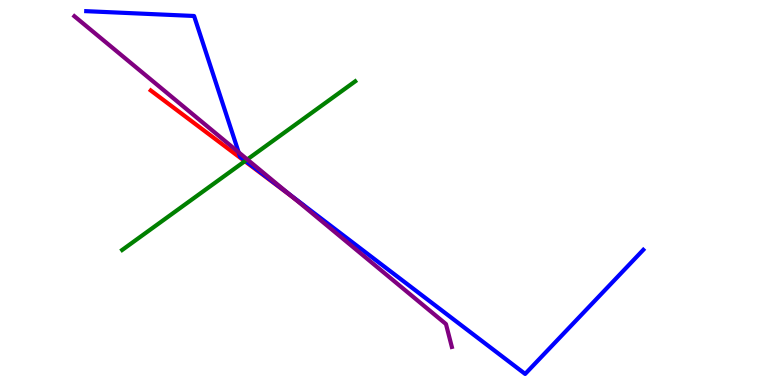[{'lines': ['blue', 'red'], 'intersections': []}, {'lines': ['green', 'red'], 'intersections': [{'x': 3.16, 'y': 5.81}]}, {'lines': ['purple', 'red'], 'intersections': [{'x': 3.8, 'y': 4.85}]}, {'lines': ['blue', 'green'], 'intersections': [{'x': 3.17, 'y': 5.82}]}, {'lines': ['blue', 'purple'], 'intersections': [{'x': 3.08, 'y': 6.04}, {'x': 3.73, 'y': 4.96}]}, {'lines': ['green', 'purple'], 'intersections': [{'x': 3.19, 'y': 5.86}]}]